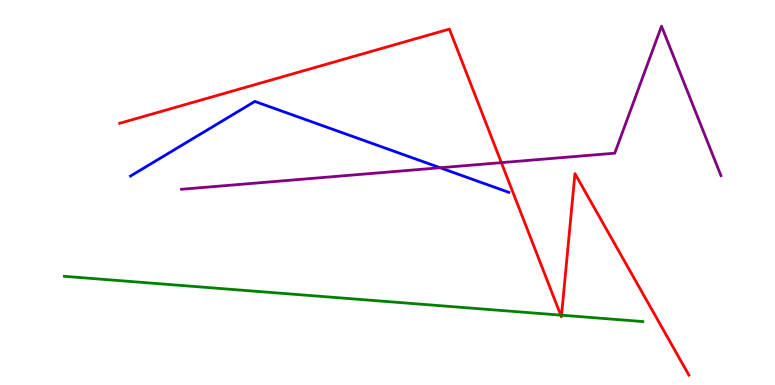[{'lines': ['blue', 'red'], 'intersections': []}, {'lines': ['green', 'red'], 'intersections': [{'x': 7.24, 'y': 1.81}, {'x': 7.25, 'y': 1.81}]}, {'lines': ['purple', 'red'], 'intersections': [{'x': 6.47, 'y': 5.78}]}, {'lines': ['blue', 'green'], 'intersections': []}, {'lines': ['blue', 'purple'], 'intersections': [{'x': 5.68, 'y': 5.64}]}, {'lines': ['green', 'purple'], 'intersections': []}]